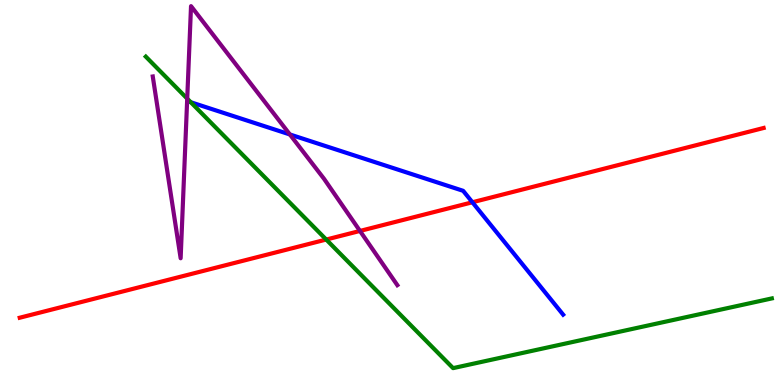[{'lines': ['blue', 'red'], 'intersections': [{'x': 6.1, 'y': 4.75}]}, {'lines': ['green', 'red'], 'intersections': [{'x': 4.21, 'y': 3.78}]}, {'lines': ['purple', 'red'], 'intersections': [{'x': 4.64, 'y': 4.0}]}, {'lines': ['blue', 'green'], 'intersections': []}, {'lines': ['blue', 'purple'], 'intersections': [{'x': 3.74, 'y': 6.51}]}, {'lines': ['green', 'purple'], 'intersections': [{'x': 2.42, 'y': 7.44}]}]